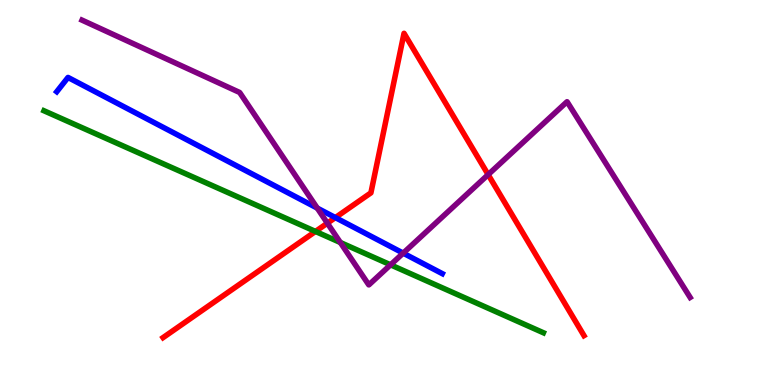[{'lines': ['blue', 'red'], 'intersections': [{'x': 4.33, 'y': 4.35}]}, {'lines': ['green', 'red'], 'intersections': [{'x': 4.07, 'y': 3.99}]}, {'lines': ['purple', 'red'], 'intersections': [{'x': 4.22, 'y': 4.2}, {'x': 6.3, 'y': 5.46}]}, {'lines': ['blue', 'green'], 'intersections': []}, {'lines': ['blue', 'purple'], 'intersections': [{'x': 4.09, 'y': 4.6}, {'x': 5.2, 'y': 3.42}]}, {'lines': ['green', 'purple'], 'intersections': [{'x': 4.39, 'y': 3.7}, {'x': 5.04, 'y': 3.12}]}]